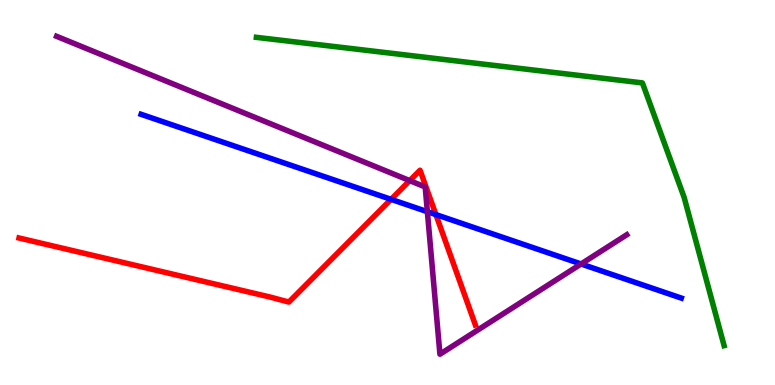[{'lines': ['blue', 'red'], 'intersections': [{'x': 5.05, 'y': 4.82}, {'x': 5.62, 'y': 4.43}]}, {'lines': ['green', 'red'], 'intersections': []}, {'lines': ['purple', 'red'], 'intersections': [{'x': 5.29, 'y': 5.31}]}, {'lines': ['blue', 'green'], 'intersections': []}, {'lines': ['blue', 'purple'], 'intersections': [{'x': 5.51, 'y': 4.5}, {'x': 7.5, 'y': 3.14}]}, {'lines': ['green', 'purple'], 'intersections': []}]